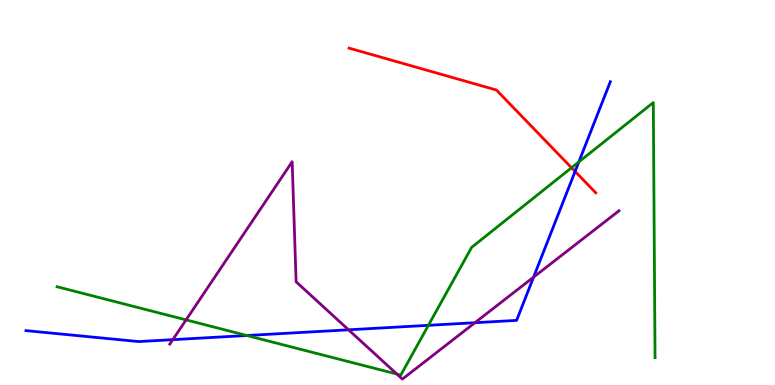[{'lines': ['blue', 'red'], 'intersections': [{'x': 7.42, 'y': 5.55}]}, {'lines': ['green', 'red'], 'intersections': [{'x': 7.37, 'y': 5.64}]}, {'lines': ['purple', 'red'], 'intersections': []}, {'lines': ['blue', 'green'], 'intersections': [{'x': 3.19, 'y': 1.29}, {'x': 5.53, 'y': 1.55}, {'x': 7.47, 'y': 5.79}]}, {'lines': ['blue', 'purple'], 'intersections': [{'x': 2.23, 'y': 1.18}, {'x': 4.5, 'y': 1.43}, {'x': 6.13, 'y': 1.62}, {'x': 6.88, 'y': 2.8}]}, {'lines': ['green', 'purple'], 'intersections': [{'x': 2.4, 'y': 1.69}, {'x': 5.12, 'y': 0.284}]}]